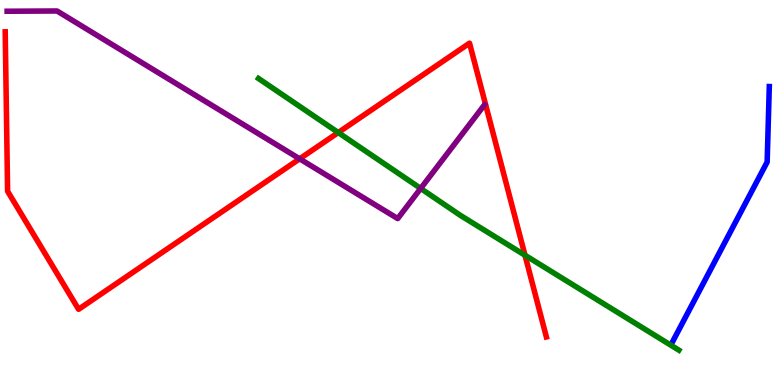[{'lines': ['blue', 'red'], 'intersections': []}, {'lines': ['green', 'red'], 'intersections': [{'x': 4.36, 'y': 6.56}, {'x': 6.77, 'y': 3.37}]}, {'lines': ['purple', 'red'], 'intersections': [{'x': 3.87, 'y': 5.87}]}, {'lines': ['blue', 'green'], 'intersections': []}, {'lines': ['blue', 'purple'], 'intersections': []}, {'lines': ['green', 'purple'], 'intersections': [{'x': 5.43, 'y': 5.11}]}]